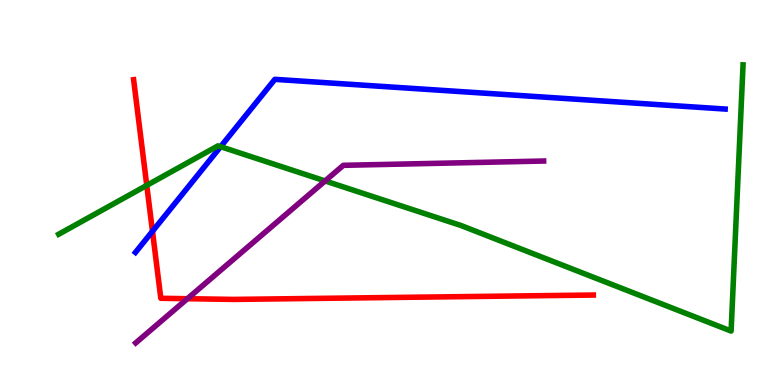[{'lines': ['blue', 'red'], 'intersections': [{'x': 1.97, 'y': 3.99}]}, {'lines': ['green', 'red'], 'intersections': [{'x': 1.89, 'y': 5.19}]}, {'lines': ['purple', 'red'], 'intersections': [{'x': 2.42, 'y': 2.24}]}, {'lines': ['blue', 'green'], 'intersections': [{'x': 2.85, 'y': 6.19}]}, {'lines': ['blue', 'purple'], 'intersections': []}, {'lines': ['green', 'purple'], 'intersections': [{'x': 4.19, 'y': 5.3}]}]